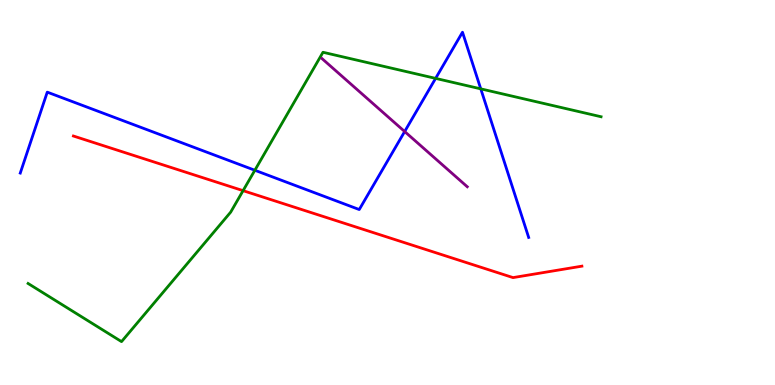[{'lines': ['blue', 'red'], 'intersections': []}, {'lines': ['green', 'red'], 'intersections': [{'x': 3.14, 'y': 5.05}]}, {'lines': ['purple', 'red'], 'intersections': []}, {'lines': ['blue', 'green'], 'intersections': [{'x': 3.29, 'y': 5.58}, {'x': 5.62, 'y': 7.96}, {'x': 6.2, 'y': 7.69}]}, {'lines': ['blue', 'purple'], 'intersections': [{'x': 5.22, 'y': 6.58}]}, {'lines': ['green', 'purple'], 'intersections': []}]